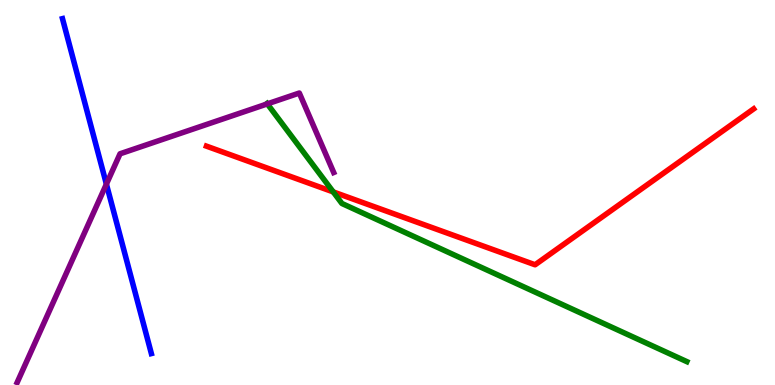[{'lines': ['blue', 'red'], 'intersections': []}, {'lines': ['green', 'red'], 'intersections': [{'x': 4.3, 'y': 5.02}]}, {'lines': ['purple', 'red'], 'intersections': []}, {'lines': ['blue', 'green'], 'intersections': []}, {'lines': ['blue', 'purple'], 'intersections': [{'x': 1.37, 'y': 5.22}]}, {'lines': ['green', 'purple'], 'intersections': [{'x': 3.45, 'y': 7.3}]}]